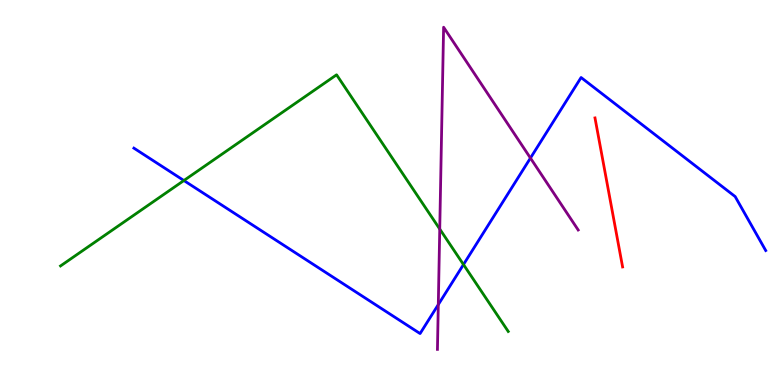[{'lines': ['blue', 'red'], 'intersections': []}, {'lines': ['green', 'red'], 'intersections': []}, {'lines': ['purple', 'red'], 'intersections': []}, {'lines': ['blue', 'green'], 'intersections': [{'x': 2.37, 'y': 5.31}, {'x': 5.98, 'y': 3.13}]}, {'lines': ['blue', 'purple'], 'intersections': [{'x': 5.66, 'y': 2.09}, {'x': 6.84, 'y': 5.89}]}, {'lines': ['green', 'purple'], 'intersections': [{'x': 5.67, 'y': 4.05}]}]